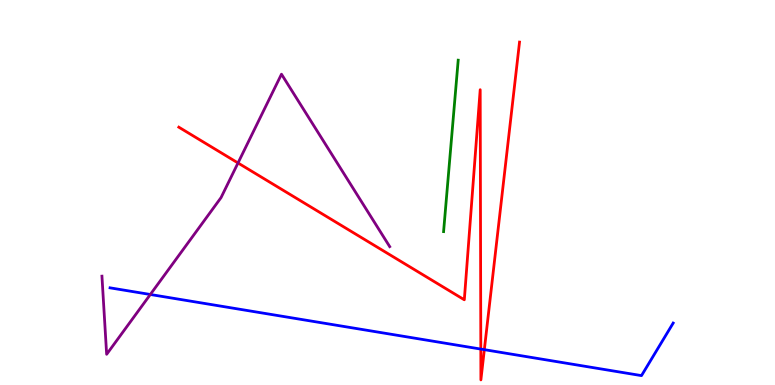[{'lines': ['blue', 'red'], 'intersections': [{'x': 6.2, 'y': 0.933}, {'x': 6.25, 'y': 0.918}]}, {'lines': ['green', 'red'], 'intersections': []}, {'lines': ['purple', 'red'], 'intersections': [{'x': 3.07, 'y': 5.77}]}, {'lines': ['blue', 'green'], 'intersections': []}, {'lines': ['blue', 'purple'], 'intersections': [{'x': 1.94, 'y': 2.35}]}, {'lines': ['green', 'purple'], 'intersections': []}]